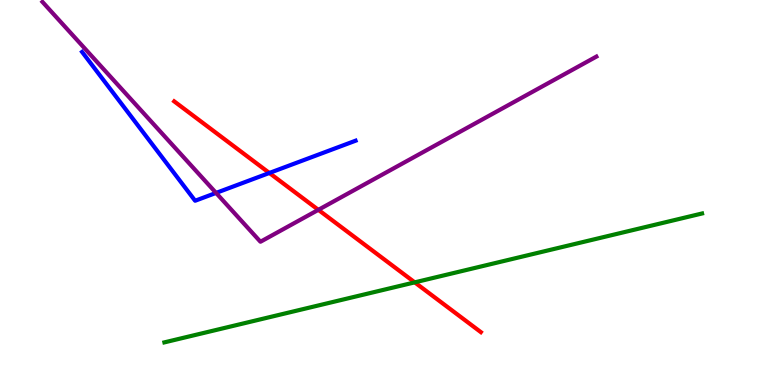[{'lines': ['blue', 'red'], 'intersections': [{'x': 3.48, 'y': 5.51}]}, {'lines': ['green', 'red'], 'intersections': [{'x': 5.35, 'y': 2.67}]}, {'lines': ['purple', 'red'], 'intersections': [{'x': 4.11, 'y': 4.55}]}, {'lines': ['blue', 'green'], 'intersections': []}, {'lines': ['blue', 'purple'], 'intersections': [{'x': 2.79, 'y': 4.99}]}, {'lines': ['green', 'purple'], 'intersections': []}]